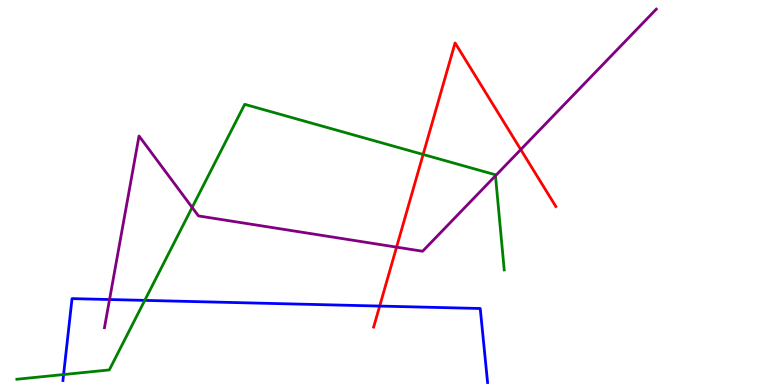[{'lines': ['blue', 'red'], 'intersections': [{'x': 4.9, 'y': 2.05}]}, {'lines': ['green', 'red'], 'intersections': [{'x': 5.46, 'y': 5.99}]}, {'lines': ['purple', 'red'], 'intersections': [{'x': 5.12, 'y': 3.58}, {'x': 6.72, 'y': 6.12}]}, {'lines': ['blue', 'green'], 'intersections': [{'x': 0.82, 'y': 0.272}, {'x': 1.87, 'y': 2.2}]}, {'lines': ['blue', 'purple'], 'intersections': [{'x': 1.41, 'y': 2.22}]}, {'lines': ['green', 'purple'], 'intersections': [{'x': 2.48, 'y': 4.61}, {'x': 6.39, 'y': 5.43}]}]